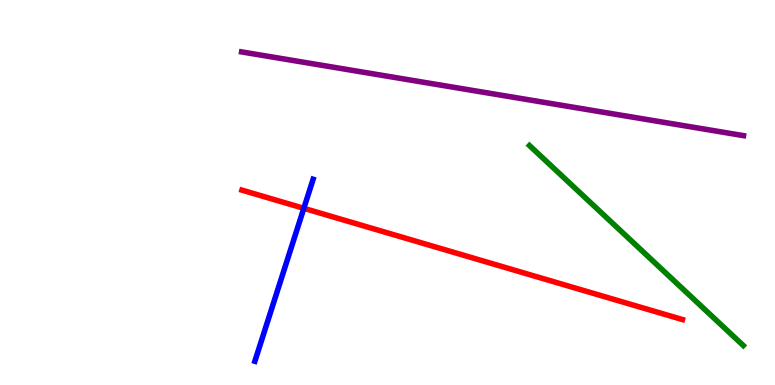[{'lines': ['blue', 'red'], 'intersections': [{'x': 3.92, 'y': 4.59}]}, {'lines': ['green', 'red'], 'intersections': []}, {'lines': ['purple', 'red'], 'intersections': []}, {'lines': ['blue', 'green'], 'intersections': []}, {'lines': ['blue', 'purple'], 'intersections': []}, {'lines': ['green', 'purple'], 'intersections': []}]